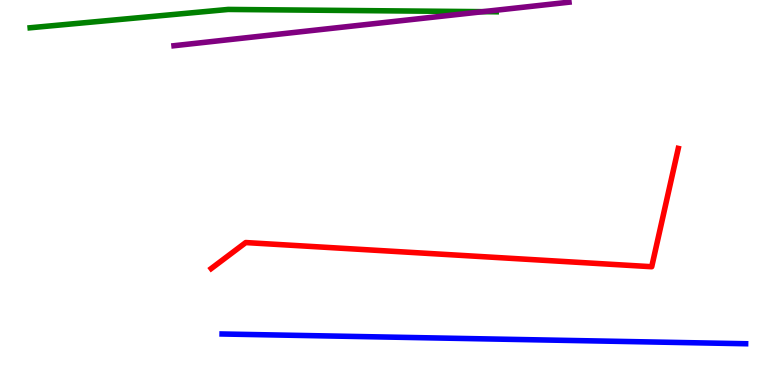[{'lines': ['blue', 'red'], 'intersections': []}, {'lines': ['green', 'red'], 'intersections': []}, {'lines': ['purple', 'red'], 'intersections': []}, {'lines': ['blue', 'green'], 'intersections': []}, {'lines': ['blue', 'purple'], 'intersections': []}, {'lines': ['green', 'purple'], 'intersections': [{'x': 6.23, 'y': 9.7}]}]